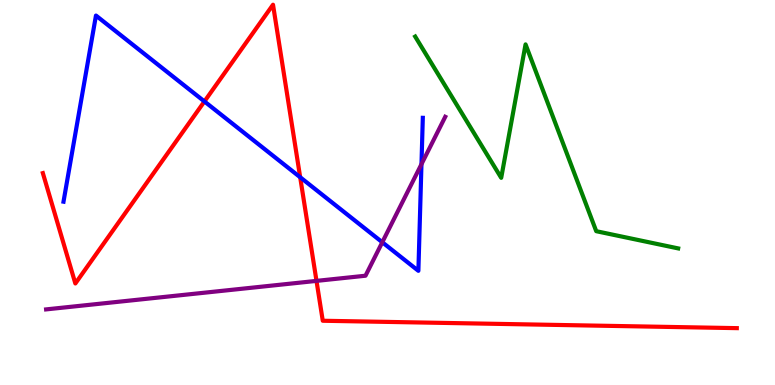[{'lines': ['blue', 'red'], 'intersections': [{'x': 2.64, 'y': 7.37}, {'x': 3.87, 'y': 5.4}]}, {'lines': ['green', 'red'], 'intersections': []}, {'lines': ['purple', 'red'], 'intersections': [{'x': 4.08, 'y': 2.7}]}, {'lines': ['blue', 'green'], 'intersections': []}, {'lines': ['blue', 'purple'], 'intersections': [{'x': 4.93, 'y': 3.71}, {'x': 5.44, 'y': 5.74}]}, {'lines': ['green', 'purple'], 'intersections': []}]